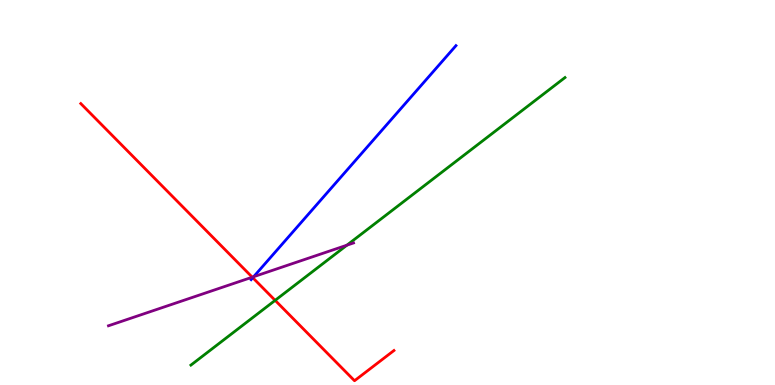[{'lines': ['blue', 'red'], 'intersections': [{'x': 3.26, 'y': 2.79}]}, {'lines': ['green', 'red'], 'intersections': [{'x': 3.55, 'y': 2.2}]}, {'lines': ['purple', 'red'], 'intersections': [{'x': 3.25, 'y': 2.8}]}, {'lines': ['blue', 'green'], 'intersections': []}, {'lines': ['blue', 'purple'], 'intersections': [{'x': 3.27, 'y': 2.81}]}, {'lines': ['green', 'purple'], 'intersections': [{'x': 4.48, 'y': 3.63}]}]